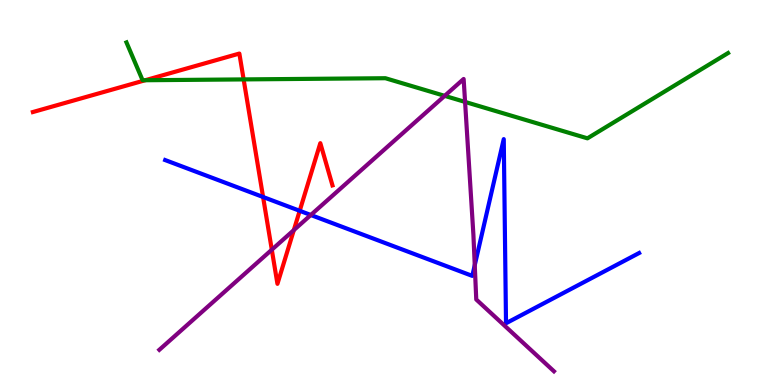[{'lines': ['blue', 'red'], 'intersections': [{'x': 3.39, 'y': 4.88}, {'x': 3.87, 'y': 4.52}]}, {'lines': ['green', 'red'], 'intersections': [{'x': 1.87, 'y': 7.92}, {'x': 3.14, 'y': 7.94}]}, {'lines': ['purple', 'red'], 'intersections': [{'x': 3.51, 'y': 3.51}, {'x': 3.79, 'y': 4.02}]}, {'lines': ['blue', 'green'], 'intersections': []}, {'lines': ['blue', 'purple'], 'intersections': [{'x': 4.01, 'y': 4.42}, {'x': 6.13, 'y': 3.11}]}, {'lines': ['green', 'purple'], 'intersections': [{'x': 5.74, 'y': 7.51}, {'x': 6.0, 'y': 7.35}]}]